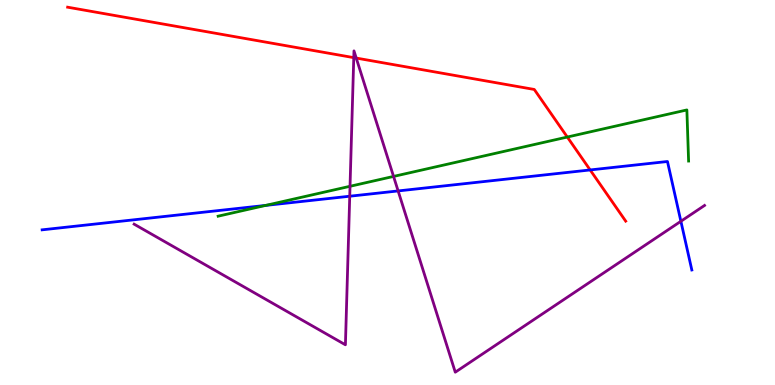[{'lines': ['blue', 'red'], 'intersections': [{'x': 7.61, 'y': 5.59}]}, {'lines': ['green', 'red'], 'intersections': [{'x': 7.32, 'y': 6.44}]}, {'lines': ['purple', 'red'], 'intersections': [{'x': 4.56, 'y': 8.5}, {'x': 4.6, 'y': 8.49}]}, {'lines': ['blue', 'green'], 'intersections': [{'x': 3.43, 'y': 4.66}]}, {'lines': ['blue', 'purple'], 'intersections': [{'x': 4.51, 'y': 4.9}, {'x': 5.14, 'y': 5.04}, {'x': 8.79, 'y': 4.25}]}, {'lines': ['green', 'purple'], 'intersections': [{'x': 4.52, 'y': 5.16}, {'x': 5.08, 'y': 5.42}]}]